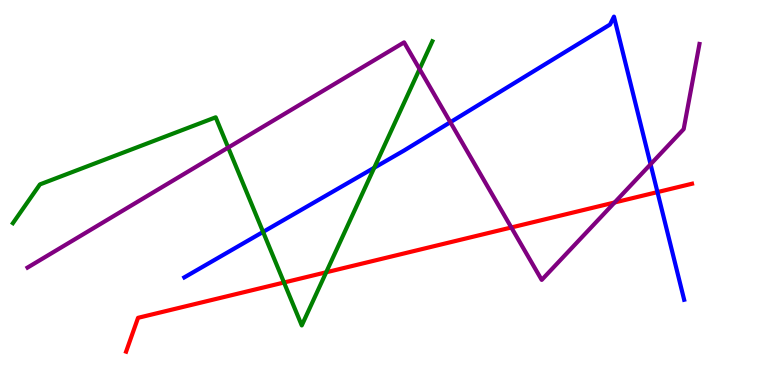[{'lines': ['blue', 'red'], 'intersections': [{'x': 8.48, 'y': 5.01}]}, {'lines': ['green', 'red'], 'intersections': [{'x': 3.66, 'y': 2.66}, {'x': 4.21, 'y': 2.93}]}, {'lines': ['purple', 'red'], 'intersections': [{'x': 6.6, 'y': 4.09}, {'x': 7.93, 'y': 4.74}]}, {'lines': ['blue', 'green'], 'intersections': [{'x': 3.39, 'y': 3.98}, {'x': 4.83, 'y': 5.64}]}, {'lines': ['blue', 'purple'], 'intersections': [{'x': 5.81, 'y': 6.83}, {'x': 8.39, 'y': 5.73}]}, {'lines': ['green', 'purple'], 'intersections': [{'x': 2.94, 'y': 6.17}, {'x': 5.41, 'y': 8.21}]}]